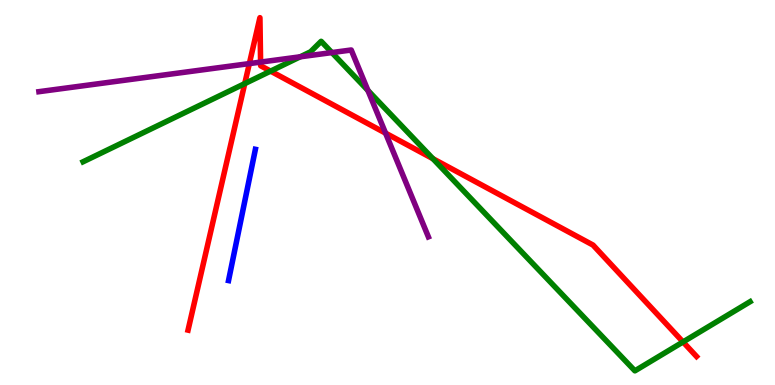[{'lines': ['blue', 'red'], 'intersections': []}, {'lines': ['green', 'red'], 'intersections': [{'x': 3.16, 'y': 7.83}, {'x': 3.49, 'y': 8.15}, {'x': 5.59, 'y': 5.88}, {'x': 8.81, 'y': 1.12}]}, {'lines': ['purple', 'red'], 'intersections': [{'x': 3.22, 'y': 8.35}, {'x': 3.36, 'y': 8.39}, {'x': 4.97, 'y': 6.54}]}, {'lines': ['blue', 'green'], 'intersections': []}, {'lines': ['blue', 'purple'], 'intersections': []}, {'lines': ['green', 'purple'], 'intersections': [{'x': 3.87, 'y': 8.52}, {'x': 4.28, 'y': 8.63}, {'x': 4.75, 'y': 7.65}]}]